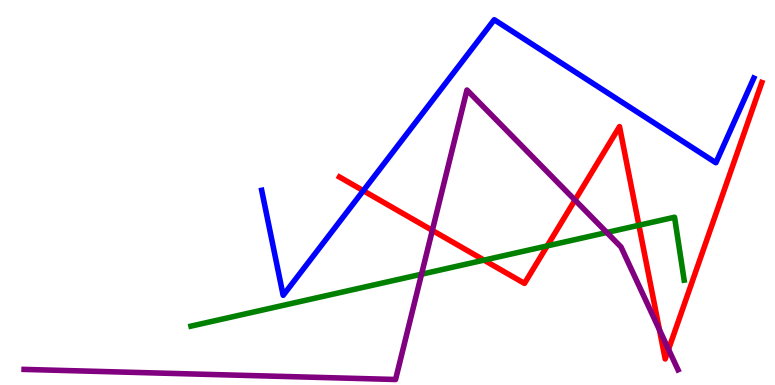[{'lines': ['blue', 'red'], 'intersections': [{'x': 4.69, 'y': 5.05}]}, {'lines': ['green', 'red'], 'intersections': [{'x': 6.25, 'y': 3.24}, {'x': 7.06, 'y': 3.61}, {'x': 8.24, 'y': 4.15}]}, {'lines': ['purple', 'red'], 'intersections': [{'x': 5.58, 'y': 4.02}, {'x': 7.42, 'y': 4.8}, {'x': 8.51, 'y': 1.43}, {'x': 8.63, 'y': 0.926}]}, {'lines': ['blue', 'green'], 'intersections': []}, {'lines': ['blue', 'purple'], 'intersections': []}, {'lines': ['green', 'purple'], 'intersections': [{'x': 5.44, 'y': 2.88}, {'x': 7.83, 'y': 3.96}]}]